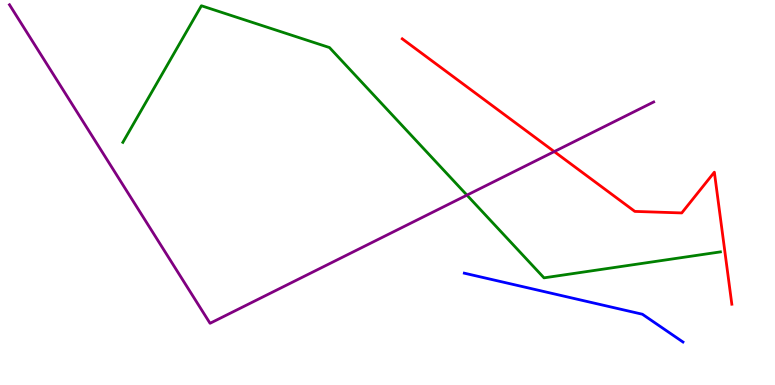[{'lines': ['blue', 'red'], 'intersections': []}, {'lines': ['green', 'red'], 'intersections': []}, {'lines': ['purple', 'red'], 'intersections': [{'x': 7.15, 'y': 6.06}]}, {'lines': ['blue', 'green'], 'intersections': []}, {'lines': ['blue', 'purple'], 'intersections': []}, {'lines': ['green', 'purple'], 'intersections': [{'x': 6.03, 'y': 4.93}]}]